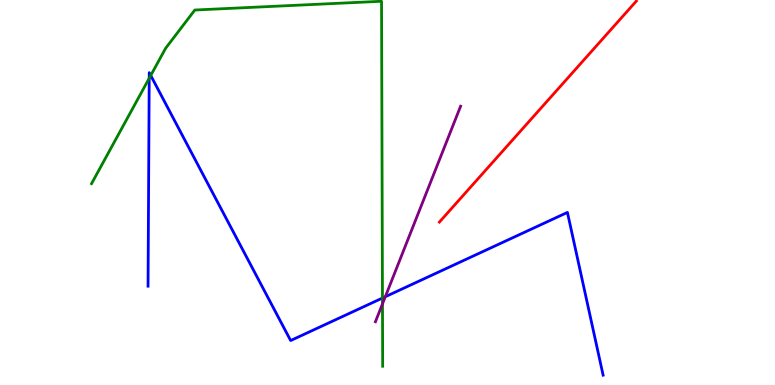[{'lines': ['blue', 'red'], 'intersections': []}, {'lines': ['green', 'red'], 'intersections': []}, {'lines': ['purple', 'red'], 'intersections': []}, {'lines': ['blue', 'green'], 'intersections': [{'x': 1.93, 'y': 7.97}, {'x': 1.94, 'y': 8.04}, {'x': 4.94, 'y': 2.26}]}, {'lines': ['blue', 'purple'], 'intersections': [{'x': 4.97, 'y': 2.29}]}, {'lines': ['green', 'purple'], 'intersections': [{'x': 4.94, 'y': 2.11}]}]